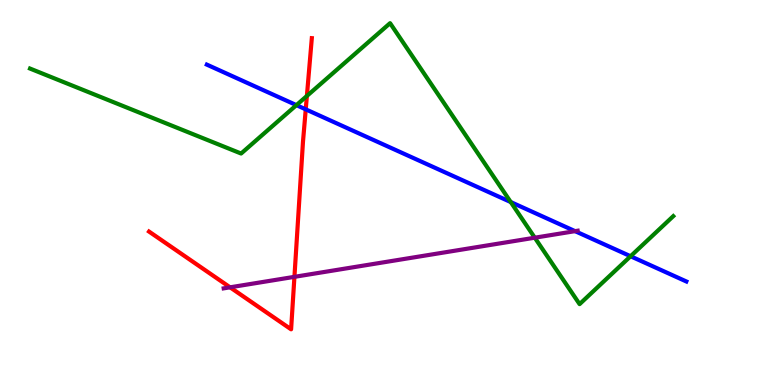[{'lines': ['blue', 'red'], 'intersections': [{'x': 3.95, 'y': 7.16}]}, {'lines': ['green', 'red'], 'intersections': [{'x': 3.96, 'y': 7.51}]}, {'lines': ['purple', 'red'], 'intersections': [{'x': 2.97, 'y': 2.54}, {'x': 3.8, 'y': 2.81}]}, {'lines': ['blue', 'green'], 'intersections': [{'x': 3.82, 'y': 7.27}, {'x': 6.59, 'y': 4.75}, {'x': 8.14, 'y': 3.34}]}, {'lines': ['blue', 'purple'], 'intersections': [{'x': 7.42, 'y': 4.0}]}, {'lines': ['green', 'purple'], 'intersections': [{'x': 6.9, 'y': 3.83}]}]